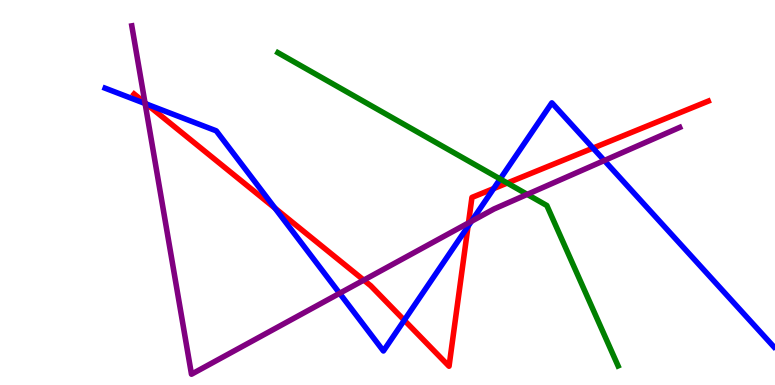[{'lines': ['blue', 'red'], 'intersections': [{'x': 1.89, 'y': 7.3}, {'x': 3.55, 'y': 4.59}, {'x': 5.22, 'y': 1.68}, {'x': 6.04, 'y': 4.12}, {'x': 6.37, 'y': 5.1}, {'x': 7.65, 'y': 6.15}]}, {'lines': ['green', 'red'], 'intersections': [{'x': 6.55, 'y': 5.25}]}, {'lines': ['purple', 'red'], 'intersections': [{'x': 1.87, 'y': 7.33}, {'x': 4.69, 'y': 2.72}, {'x': 6.04, 'y': 4.21}]}, {'lines': ['blue', 'green'], 'intersections': [{'x': 6.45, 'y': 5.35}]}, {'lines': ['blue', 'purple'], 'intersections': [{'x': 1.87, 'y': 7.31}, {'x': 4.38, 'y': 2.38}, {'x': 6.08, 'y': 4.25}, {'x': 7.8, 'y': 5.83}]}, {'lines': ['green', 'purple'], 'intersections': [{'x': 6.8, 'y': 4.95}]}]